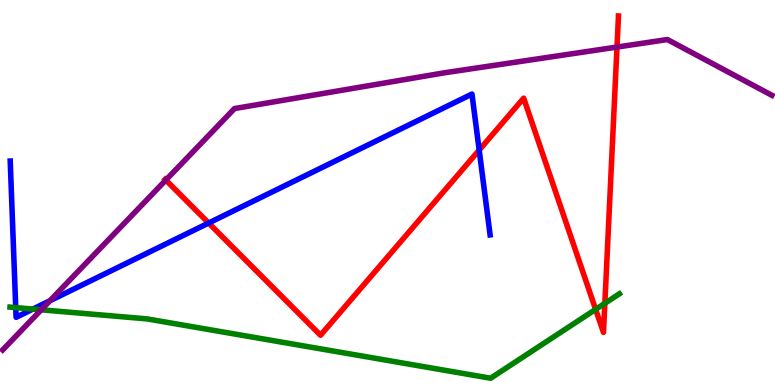[{'lines': ['blue', 'red'], 'intersections': [{'x': 2.69, 'y': 4.21}, {'x': 6.18, 'y': 6.1}]}, {'lines': ['green', 'red'], 'intersections': [{'x': 7.69, 'y': 1.96}, {'x': 7.8, 'y': 2.12}]}, {'lines': ['purple', 'red'], 'intersections': [{'x': 2.14, 'y': 5.32}, {'x': 7.96, 'y': 8.78}]}, {'lines': ['blue', 'green'], 'intersections': [{'x': 0.203, 'y': 2.01}, {'x': 0.424, 'y': 1.97}]}, {'lines': ['blue', 'purple'], 'intersections': [{'x': 0.644, 'y': 2.19}]}, {'lines': ['green', 'purple'], 'intersections': [{'x': 0.532, 'y': 1.95}]}]